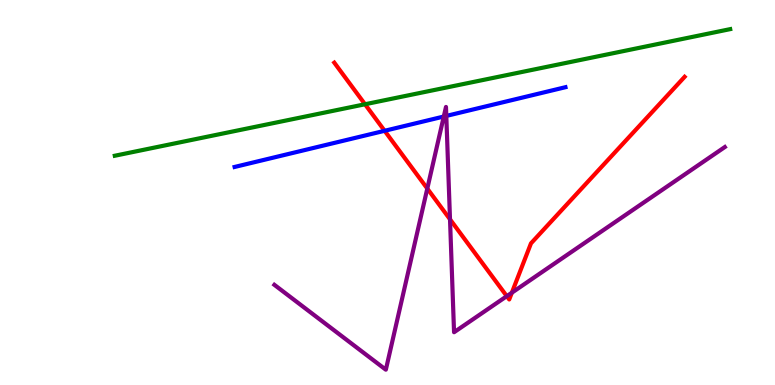[{'lines': ['blue', 'red'], 'intersections': [{'x': 4.96, 'y': 6.6}]}, {'lines': ['green', 'red'], 'intersections': [{'x': 4.71, 'y': 7.29}]}, {'lines': ['purple', 'red'], 'intersections': [{'x': 5.51, 'y': 5.1}, {'x': 5.81, 'y': 4.3}, {'x': 6.54, 'y': 2.31}, {'x': 6.6, 'y': 2.4}]}, {'lines': ['blue', 'green'], 'intersections': []}, {'lines': ['blue', 'purple'], 'intersections': [{'x': 5.73, 'y': 6.97}, {'x': 5.76, 'y': 6.99}]}, {'lines': ['green', 'purple'], 'intersections': []}]